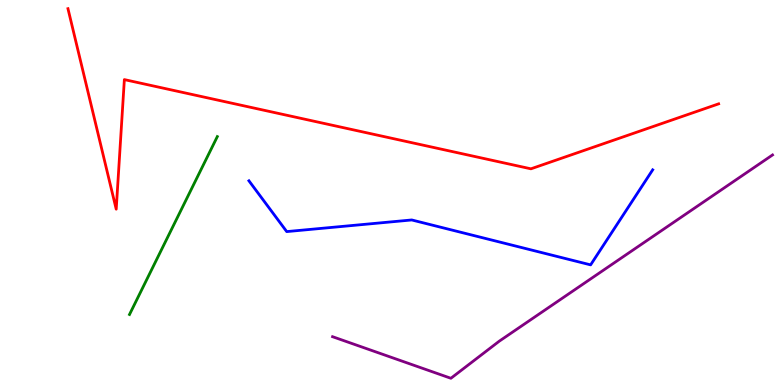[{'lines': ['blue', 'red'], 'intersections': []}, {'lines': ['green', 'red'], 'intersections': []}, {'lines': ['purple', 'red'], 'intersections': []}, {'lines': ['blue', 'green'], 'intersections': []}, {'lines': ['blue', 'purple'], 'intersections': []}, {'lines': ['green', 'purple'], 'intersections': []}]